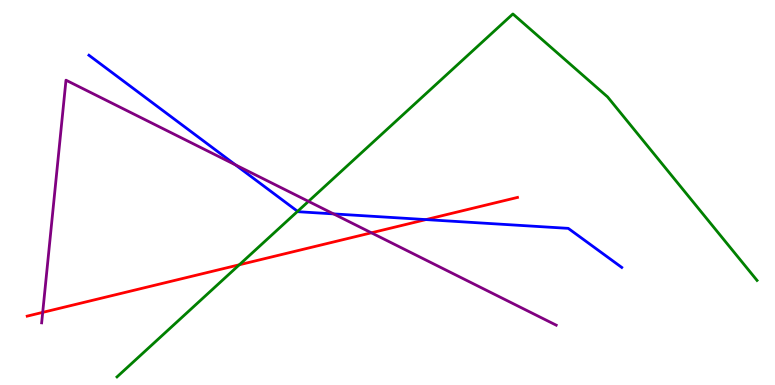[{'lines': ['blue', 'red'], 'intersections': [{'x': 5.5, 'y': 4.3}]}, {'lines': ['green', 'red'], 'intersections': [{'x': 3.09, 'y': 3.12}]}, {'lines': ['purple', 'red'], 'intersections': [{'x': 0.551, 'y': 1.89}, {'x': 4.79, 'y': 3.95}]}, {'lines': ['blue', 'green'], 'intersections': [{'x': 3.84, 'y': 4.51}]}, {'lines': ['blue', 'purple'], 'intersections': [{'x': 3.04, 'y': 5.72}, {'x': 4.3, 'y': 4.44}]}, {'lines': ['green', 'purple'], 'intersections': [{'x': 3.98, 'y': 4.77}]}]